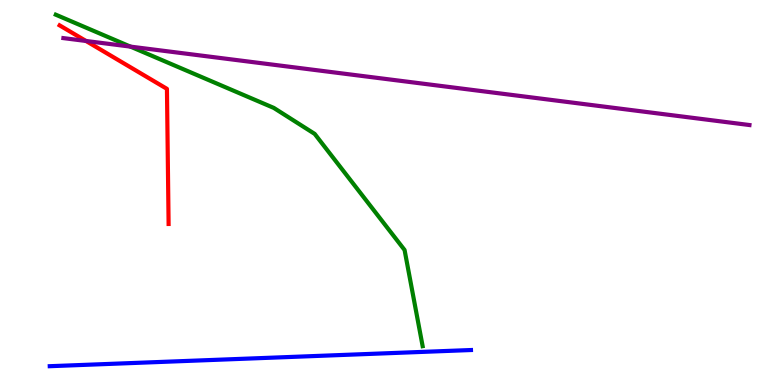[{'lines': ['blue', 'red'], 'intersections': []}, {'lines': ['green', 'red'], 'intersections': []}, {'lines': ['purple', 'red'], 'intersections': [{'x': 1.11, 'y': 8.94}]}, {'lines': ['blue', 'green'], 'intersections': []}, {'lines': ['blue', 'purple'], 'intersections': []}, {'lines': ['green', 'purple'], 'intersections': [{'x': 1.68, 'y': 8.79}]}]